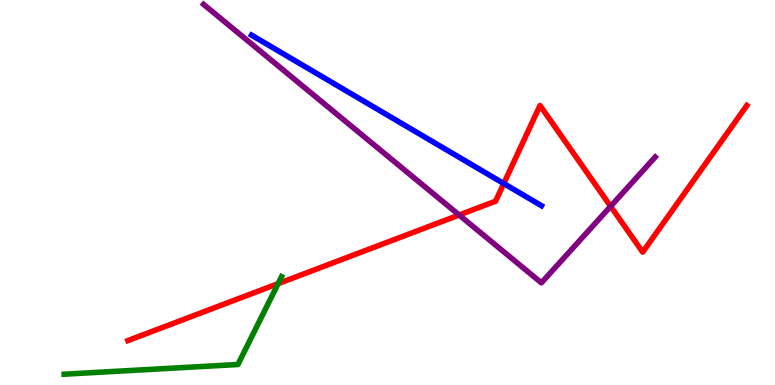[{'lines': ['blue', 'red'], 'intersections': [{'x': 6.5, 'y': 5.23}]}, {'lines': ['green', 'red'], 'intersections': [{'x': 3.59, 'y': 2.63}]}, {'lines': ['purple', 'red'], 'intersections': [{'x': 5.92, 'y': 4.42}, {'x': 7.88, 'y': 4.64}]}, {'lines': ['blue', 'green'], 'intersections': []}, {'lines': ['blue', 'purple'], 'intersections': []}, {'lines': ['green', 'purple'], 'intersections': []}]